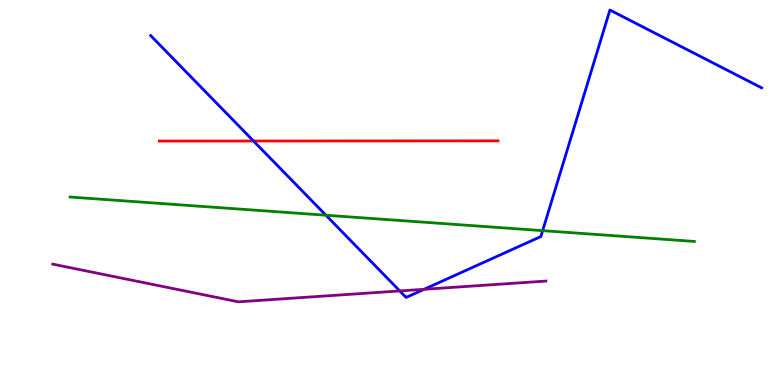[{'lines': ['blue', 'red'], 'intersections': [{'x': 3.27, 'y': 6.34}]}, {'lines': ['green', 'red'], 'intersections': []}, {'lines': ['purple', 'red'], 'intersections': []}, {'lines': ['blue', 'green'], 'intersections': [{'x': 4.21, 'y': 4.41}, {'x': 7.0, 'y': 4.01}]}, {'lines': ['blue', 'purple'], 'intersections': [{'x': 5.16, 'y': 2.44}, {'x': 5.47, 'y': 2.49}]}, {'lines': ['green', 'purple'], 'intersections': []}]